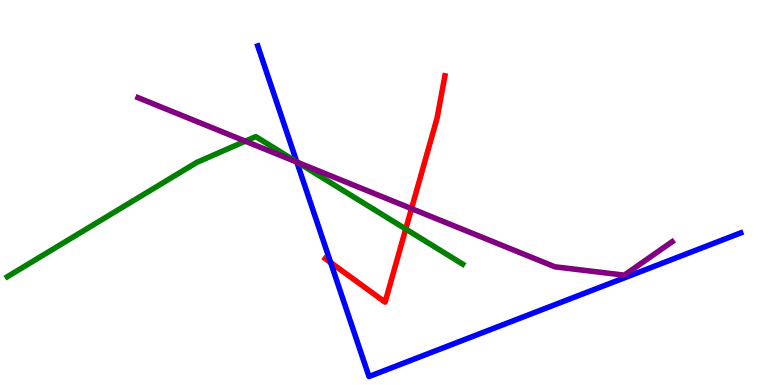[{'lines': ['blue', 'red'], 'intersections': [{'x': 4.27, 'y': 3.18}]}, {'lines': ['green', 'red'], 'intersections': [{'x': 5.24, 'y': 4.05}]}, {'lines': ['purple', 'red'], 'intersections': [{'x': 5.31, 'y': 4.58}]}, {'lines': ['blue', 'green'], 'intersections': [{'x': 3.83, 'y': 5.79}]}, {'lines': ['blue', 'purple'], 'intersections': [{'x': 3.83, 'y': 5.79}]}, {'lines': ['green', 'purple'], 'intersections': [{'x': 3.17, 'y': 6.33}, {'x': 3.84, 'y': 5.78}]}]